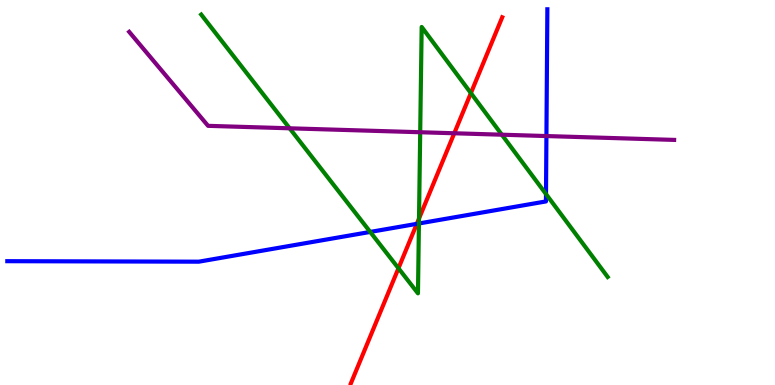[{'lines': ['blue', 'red'], 'intersections': [{'x': 5.38, 'y': 4.19}]}, {'lines': ['green', 'red'], 'intersections': [{'x': 5.14, 'y': 3.03}, {'x': 5.41, 'y': 4.32}, {'x': 6.08, 'y': 7.58}]}, {'lines': ['purple', 'red'], 'intersections': [{'x': 5.86, 'y': 6.54}]}, {'lines': ['blue', 'green'], 'intersections': [{'x': 4.78, 'y': 3.98}, {'x': 5.41, 'y': 4.2}, {'x': 7.05, 'y': 4.96}]}, {'lines': ['blue', 'purple'], 'intersections': [{'x': 7.05, 'y': 6.47}]}, {'lines': ['green', 'purple'], 'intersections': [{'x': 3.74, 'y': 6.67}, {'x': 5.42, 'y': 6.57}, {'x': 6.48, 'y': 6.5}]}]